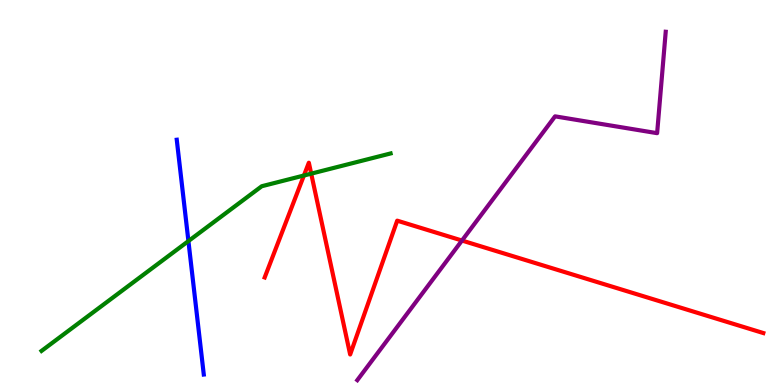[{'lines': ['blue', 'red'], 'intersections': []}, {'lines': ['green', 'red'], 'intersections': [{'x': 3.92, 'y': 5.44}, {'x': 4.02, 'y': 5.49}]}, {'lines': ['purple', 'red'], 'intersections': [{'x': 5.96, 'y': 3.75}]}, {'lines': ['blue', 'green'], 'intersections': [{'x': 2.43, 'y': 3.74}]}, {'lines': ['blue', 'purple'], 'intersections': []}, {'lines': ['green', 'purple'], 'intersections': []}]